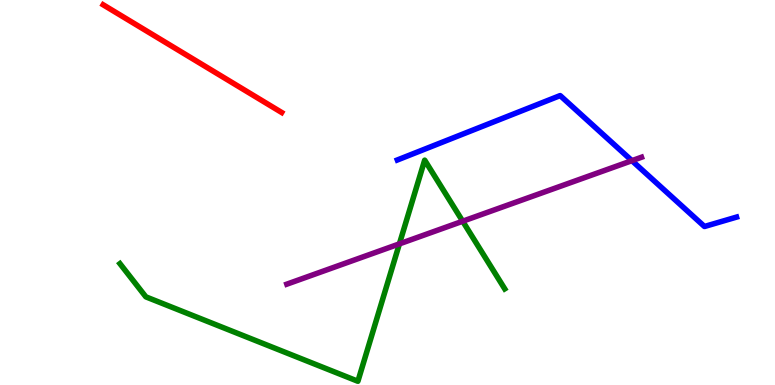[{'lines': ['blue', 'red'], 'intersections': []}, {'lines': ['green', 'red'], 'intersections': []}, {'lines': ['purple', 'red'], 'intersections': []}, {'lines': ['blue', 'green'], 'intersections': []}, {'lines': ['blue', 'purple'], 'intersections': [{'x': 8.15, 'y': 5.83}]}, {'lines': ['green', 'purple'], 'intersections': [{'x': 5.15, 'y': 3.67}, {'x': 5.97, 'y': 4.25}]}]